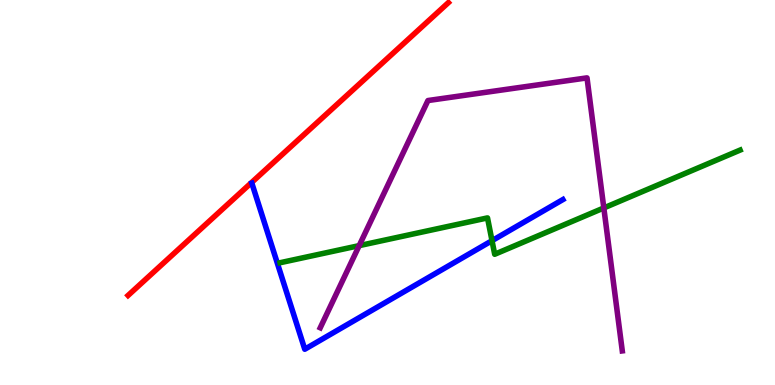[{'lines': ['blue', 'red'], 'intersections': []}, {'lines': ['green', 'red'], 'intersections': []}, {'lines': ['purple', 'red'], 'intersections': []}, {'lines': ['blue', 'green'], 'intersections': [{'x': 6.35, 'y': 3.75}]}, {'lines': ['blue', 'purple'], 'intersections': []}, {'lines': ['green', 'purple'], 'intersections': [{'x': 4.63, 'y': 3.62}, {'x': 7.79, 'y': 4.6}]}]